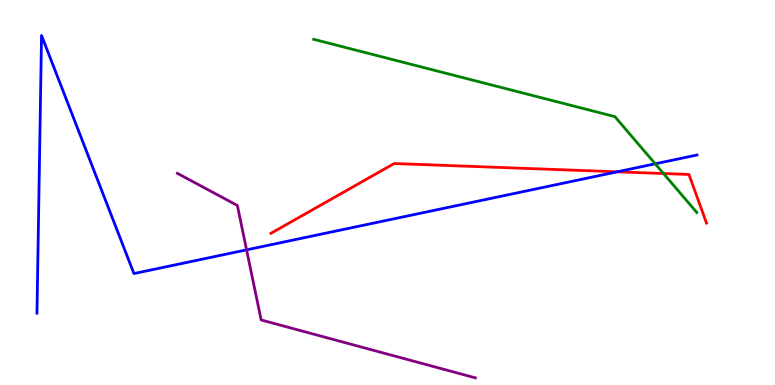[{'lines': ['blue', 'red'], 'intersections': [{'x': 7.96, 'y': 5.54}]}, {'lines': ['green', 'red'], 'intersections': [{'x': 8.56, 'y': 5.49}]}, {'lines': ['purple', 'red'], 'intersections': []}, {'lines': ['blue', 'green'], 'intersections': [{'x': 8.45, 'y': 5.75}]}, {'lines': ['blue', 'purple'], 'intersections': [{'x': 3.18, 'y': 3.51}]}, {'lines': ['green', 'purple'], 'intersections': []}]